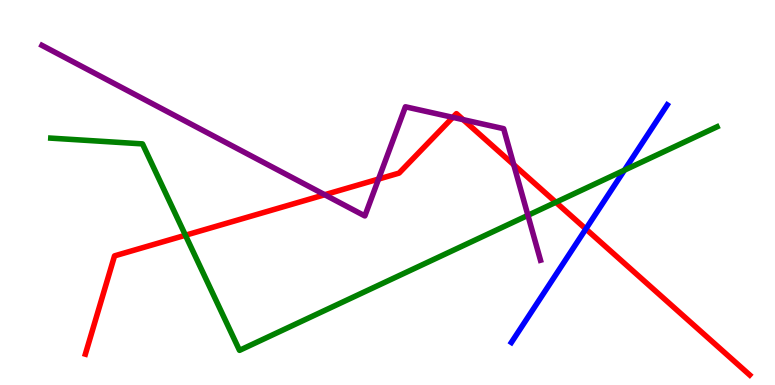[{'lines': ['blue', 'red'], 'intersections': [{'x': 7.56, 'y': 4.05}]}, {'lines': ['green', 'red'], 'intersections': [{'x': 2.39, 'y': 3.89}, {'x': 7.17, 'y': 4.75}]}, {'lines': ['purple', 'red'], 'intersections': [{'x': 4.19, 'y': 4.94}, {'x': 4.88, 'y': 5.35}, {'x': 5.84, 'y': 6.95}, {'x': 5.98, 'y': 6.89}, {'x': 6.63, 'y': 5.72}]}, {'lines': ['blue', 'green'], 'intersections': [{'x': 8.06, 'y': 5.58}]}, {'lines': ['blue', 'purple'], 'intersections': []}, {'lines': ['green', 'purple'], 'intersections': [{'x': 6.81, 'y': 4.41}]}]